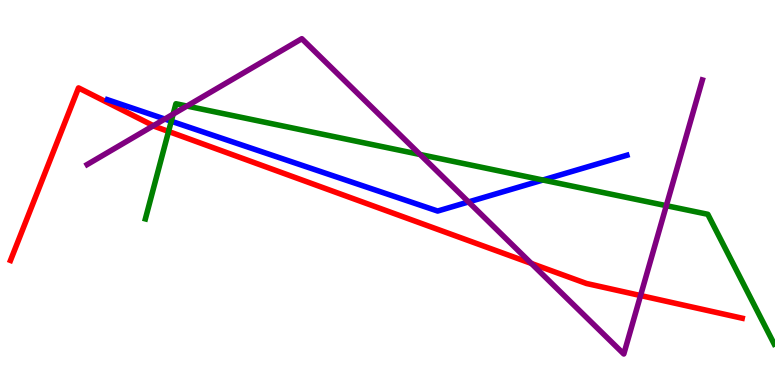[{'lines': ['blue', 'red'], 'intersections': []}, {'lines': ['green', 'red'], 'intersections': [{'x': 2.18, 'y': 6.59}]}, {'lines': ['purple', 'red'], 'intersections': [{'x': 1.98, 'y': 6.73}, {'x': 6.86, 'y': 3.16}, {'x': 8.27, 'y': 2.32}]}, {'lines': ['blue', 'green'], 'intersections': [{'x': 2.21, 'y': 6.85}, {'x': 7.0, 'y': 5.32}]}, {'lines': ['blue', 'purple'], 'intersections': [{'x': 2.13, 'y': 6.91}, {'x': 6.05, 'y': 4.75}]}, {'lines': ['green', 'purple'], 'intersections': [{'x': 2.23, 'y': 7.04}, {'x': 2.41, 'y': 7.25}, {'x': 5.42, 'y': 5.99}, {'x': 8.6, 'y': 4.66}]}]